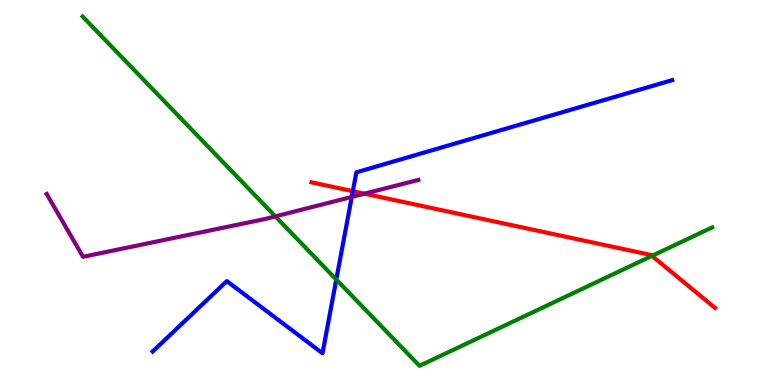[{'lines': ['blue', 'red'], 'intersections': [{'x': 4.55, 'y': 5.03}]}, {'lines': ['green', 'red'], 'intersections': [{'x': 8.41, 'y': 3.35}]}, {'lines': ['purple', 'red'], 'intersections': [{'x': 4.7, 'y': 4.97}]}, {'lines': ['blue', 'green'], 'intersections': [{'x': 4.34, 'y': 2.74}]}, {'lines': ['blue', 'purple'], 'intersections': [{'x': 4.54, 'y': 4.89}]}, {'lines': ['green', 'purple'], 'intersections': [{'x': 3.55, 'y': 4.38}]}]